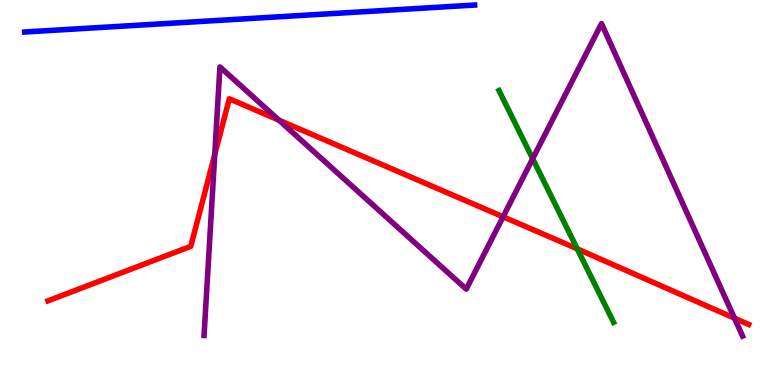[{'lines': ['blue', 'red'], 'intersections': []}, {'lines': ['green', 'red'], 'intersections': [{'x': 7.45, 'y': 3.54}]}, {'lines': ['purple', 'red'], 'intersections': [{'x': 2.77, 'y': 5.99}, {'x': 3.6, 'y': 6.88}, {'x': 6.49, 'y': 4.37}, {'x': 9.48, 'y': 1.74}]}, {'lines': ['blue', 'green'], 'intersections': []}, {'lines': ['blue', 'purple'], 'intersections': []}, {'lines': ['green', 'purple'], 'intersections': [{'x': 6.87, 'y': 5.88}]}]